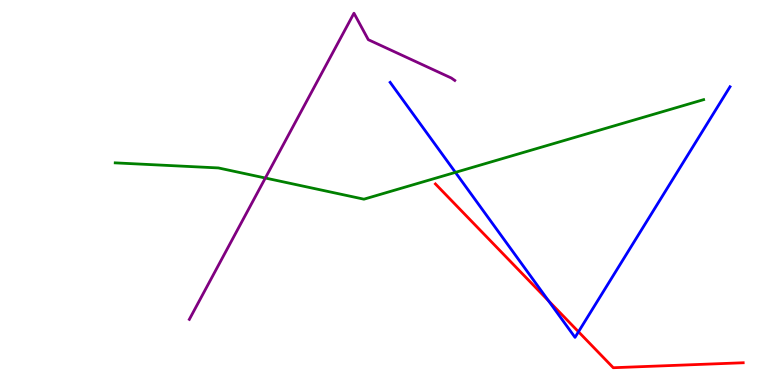[{'lines': ['blue', 'red'], 'intersections': [{'x': 7.08, 'y': 2.19}, {'x': 7.46, 'y': 1.38}]}, {'lines': ['green', 'red'], 'intersections': []}, {'lines': ['purple', 'red'], 'intersections': []}, {'lines': ['blue', 'green'], 'intersections': [{'x': 5.88, 'y': 5.52}]}, {'lines': ['blue', 'purple'], 'intersections': []}, {'lines': ['green', 'purple'], 'intersections': [{'x': 3.42, 'y': 5.38}]}]